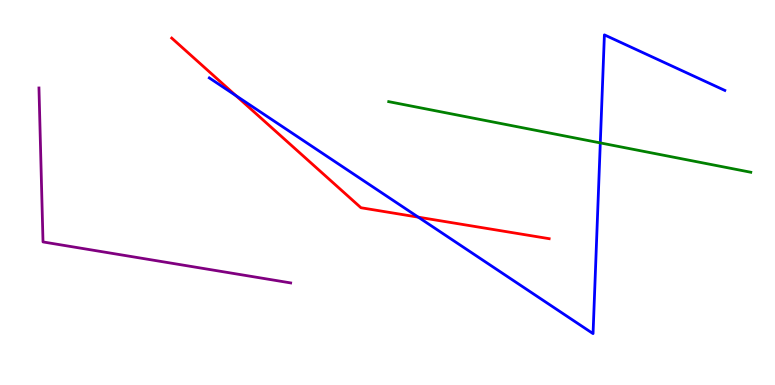[{'lines': ['blue', 'red'], 'intersections': [{'x': 3.04, 'y': 7.52}, {'x': 5.4, 'y': 4.36}]}, {'lines': ['green', 'red'], 'intersections': []}, {'lines': ['purple', 'red'], 'intersections': []}, {'lines': ['blue', 'green'], 'intersections': [{'x': 7.75, 'y': 6.29}]}, {'lines': ['blue', 'purple'], 'intersections': []}, {'lines': ['green', 'purple'], 'intersections': []}]